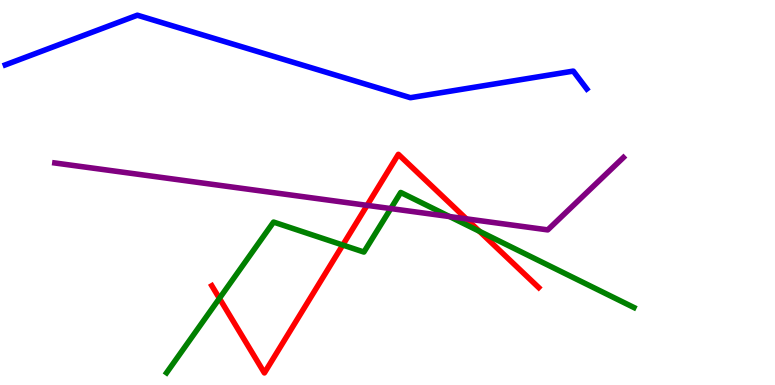[{'lines': ['blue', 'red'], 'intersections': []}, {'lines': ['green', 'red'], 'intersections': [{'x': 2.83, 'y': 2.25}, {'x': 4.42, 'y': 3.64}, {'x': 6.19, 'y': 3.99}]}, {'lines': ['purple', 'red'], 'intersections': [{'x': 4.74, 'y': 4.67}, {'x': 6.02, 'y': 4.32}]}, {'lines': ['blue', 'green'], 'intersections': []}, {'lines': ['blue', 'purple'], 'intersections': []}, {'lines': ['green', 'purple'], 'intersections': [{'x': 5.04, 'y': 4.58}, {'x': 5.8, 'y': 4.38}]}]